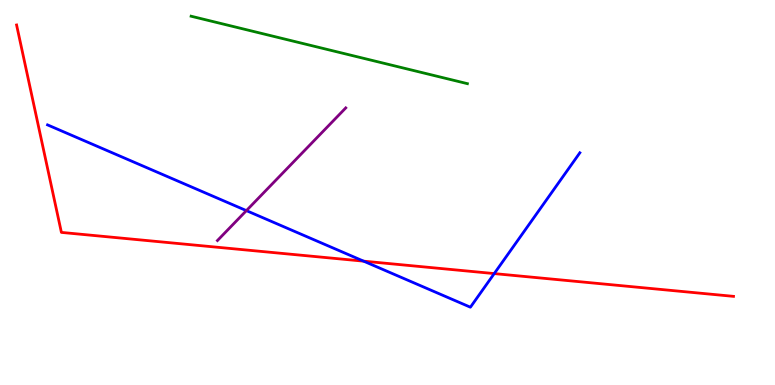[{'lines': ['blue', 'red'], 'intersections': [{'x': 4.69, 'y': 3.22}, {'x': 6.38, 'y': 2.89}]}, {'lines': ['green', 'red'], 'intersections': []}, {'lines': ['purple', 'red'], 'intersections': []}, {'lines': ['blue', 'green'], 'intersections': []}, {'lines': ['blue', 'purple'], 'intersections': [{'x': 3.18, 'y': 4.53}]}, {'lines': ['green', 'purple'], 'intersections': []}]